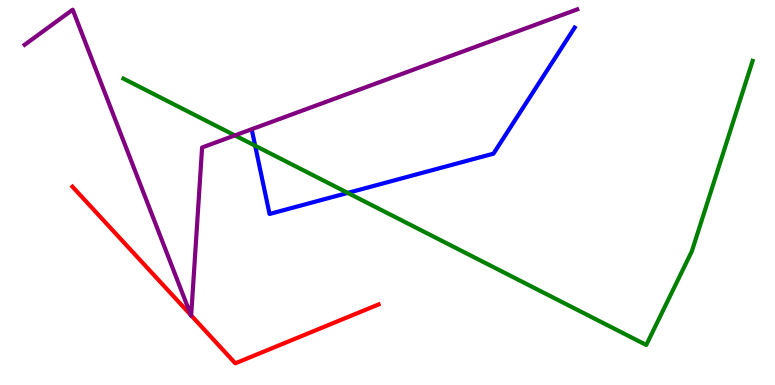[{'lines': ['blue', 'red'], 'intersections': []}, {'lines': ['green', 'red'], 'intersections': []}, {'lines': ['purple', 'red'], 'intersections': [{'x': 2.46, 'y': 1.82}, {'x': 2.47, 'y': 1.81}]}, {'lines': ['blue', 'green'], 'intersections': [{'x': 3.29, 'y': 6.21}, {'x': 4.49, 'y': 4.99}]}, {'lines': ['blue', 'purple'], 'intersections': []}, {'lines': ['green', 'purple'], 'intersections': [{'x': 3.03, 'y': 6.48}]}]